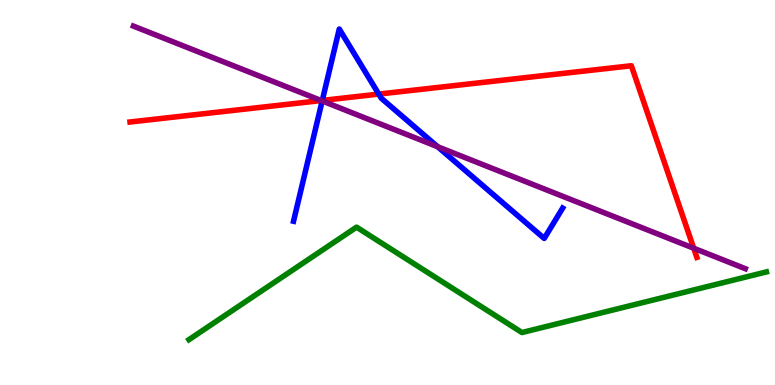[{'lines': ['blue', 'red'], 'intersections': [{'x': 4.16, 'y': 7.39}, {'x': 4.89, 'y': 7.56}]}, {'lines': ['green', 'red'], 'intersections': []}, {'lines': ['purple', 'red'], 'intersections': [{'x': 4.14, 'y': 7.39}, {'x': 8.95, 'y': 3.55}]}, {'lines': ['blue', 'green'], 'intersections': []}, {'lines': ['blue', 'purple'], 'intersections': [{'x': 4.16, 'y': 7.38}, {'x': 5.65, 'y': 6.19}]}, {'lines': ['green', 'purple'], 'intersections': []}]